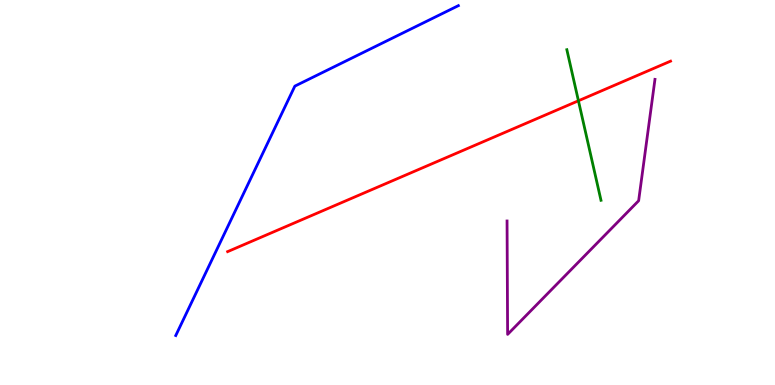[{'lines': ['blue', 'red'], 'intersections': []}, {'lines': ['green', 'red'], 'intersections': [{'x': 7.46, 'y': 7.38}]}, {'lines': ['purple', 'red'], 'intersections': []}, {'lines': ['blue', 'green'], 'intersections': []}, {'lines': ['blue', 'purple'], 'intersections': []}, {'lines': ['green', 'purple'], 'intersections': []}]